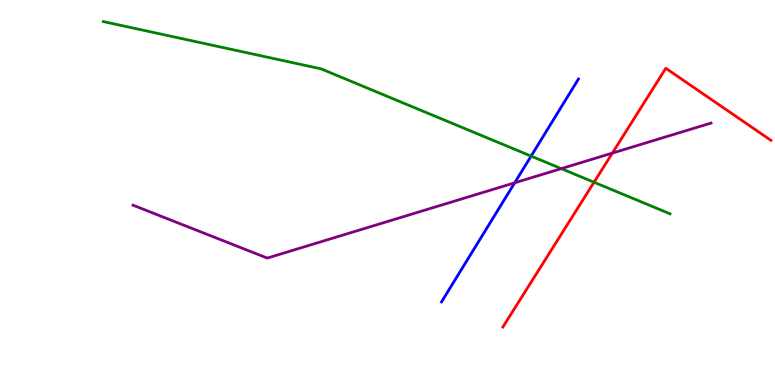[{'lines': ['blue', 'red'], 'intersections': []}, {'lines': ['green', 'red'], 'intersections': [{'x': 7.66, 'y': 5.27}]}, {'lines': ['purple', 'red'], 'intersections': [{'x': 7.9, 'y': 6.02}]}, {'lines': ['blue', 'green'], 'intersections': [{'x': 6.85, 'y': 5.95}]}, {'lines': ['blue', 'purple'], 'intersections': [{'x': 6.64, 'y': 5.25}]}, {'lines': ['green', 'purple'], 'intersections': [{'x': 7.24, 'y': 5.62}]}]